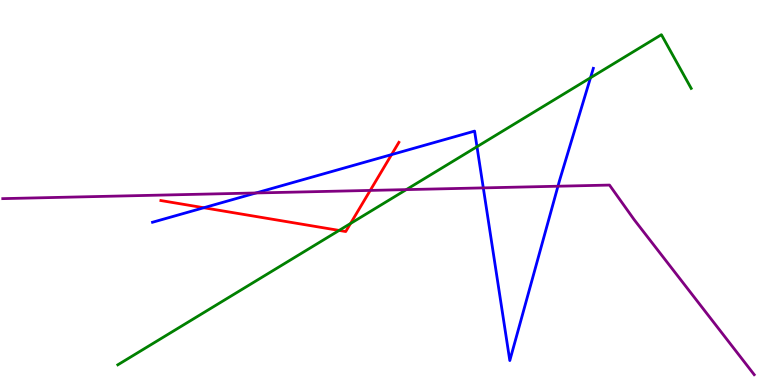[{'lines': ['blue', 'red'], 'intersections': [{'x': 2.63, 'y': 4.6}, {'x': 5.05, 'y': 5.98}]}, {'lines': ['green', 'red'], 'intersections': [{'x': 4.38, 'y': 4.02}, {'x': 4.52, 'y': 4.2}]}, {'lines': ['purple', 'red'], 'intersections': [{'x': 4.78, 'y': 5.05}]}, {'lines': ['blue', 'green'], 'intersections': [{'x': 6.15, 'y': 6.19}, {'x': 7.62, 'y': 7.98}]}, {'lines': ['blue', 'purple'], 'intersections': [{'x': 3.3, 'y': 4.99}, {'x': 6.24, 'y': 5.12}, {'x': 7.2, 'y': 5.16}]}, {'lines': ['green', 'purple'], 'intersections': [{'x': 5.24, 'y': 5.08}]}]